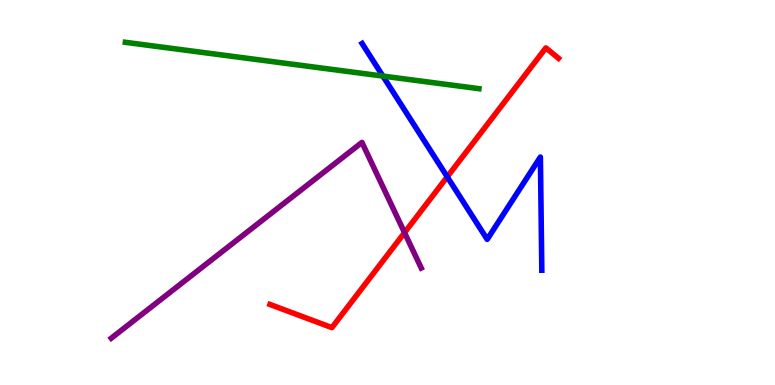[{'lines': ['blue', 'red'], 'intersections': [{'x': 5.77, 'y': 5.41}]}, {'lines': ['green', 'red'], 'intersections': []}, {'lines': ['purple', 'red'], 'intersections': [{'x': 5.22, 'y': 3.96}]}, {'lines': ['blue', 'green'], 'intersections': [{'x': 4.94, 'y': 8.02}]}, {'lines': ['blue', 'purple'], 'intersections': []}, {'lines': ['green', 'purple'], 'intersections': []}]